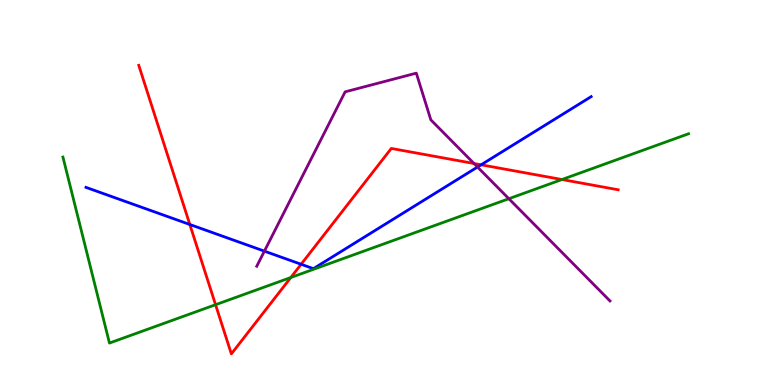[{'lines': ['blue', 'red'], 'intersections': [{'x': 2.45, 'y': 4.17}, {'x': 3.89, 'y': 3.14}, {'x': 6.21, 'y': 5.72}]}, {'lines': ['green', 'red'], 'intersections': [{'x': 2.78, 'y': 2.09}, {'x': 3.75, 'y': 2.79}, {'x': 7.25, 'y': 5.34}]}, {'lines': ['purple', 'red'], 'intersections': [{'x': 6.12, 'y': 5.75}]}, {'lines': ['blue', 'green'], 'intersections': []}, {'lines': ['blue', 'purple'], 'intersections': [{'x': 3.41, 'y': 3.48}, {'x': 6.16, 'y': 5.66}]}, {'lines': ['green', 'purple'], 'intersections': [{'x': 6.57, 'y': 4.84}]}]